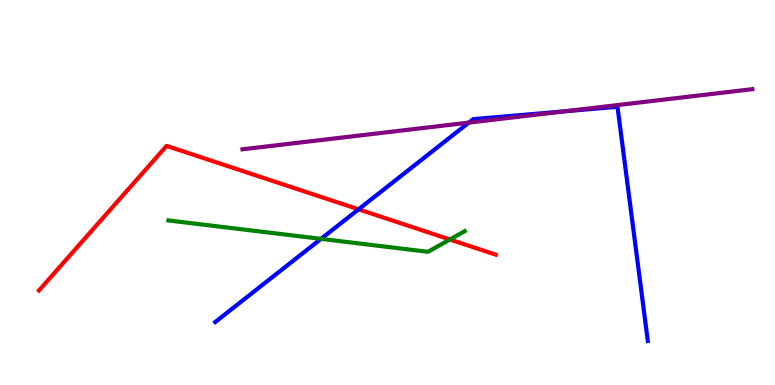[{'lines': ['blue', 'red'], 'intersections': [{'x': 4.63, 'y': 4.56}]}, {'lines': ['green', 'red'], 'intersections': [{'x': 5.81, 'y': 3.78}]}, {'lines': ['purple', 'red'], 'intersections': []}, {'lines': ['blue', 'green'], 'intersections': [{'x': 4.14, 'y': 3.8}]}, {'lines': ['blue', 'purple'], 'intersections': [{'x': 6.05, 'y': 6.82}, {'x': 7.29, 'y': 7.11}]}, {'lines': ['green', 'purple'], 'intersections': []}]